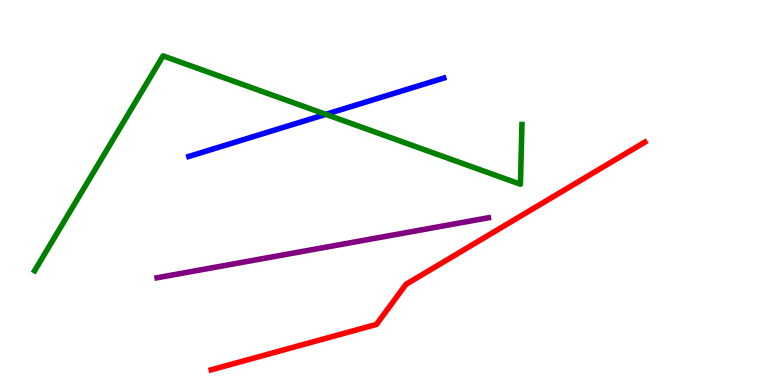[{'lines': ['blue', 'red'], 'intersections': []}, {'lines': ['green', 'red'], 'intersections': []}, {'lines': ['purple', 'red'], 'intersections': []}, {'lines': ['blue', 'green'], 'intersections': [{'x': 4.2, 'y': 7.03}]}, {'lines': ['blue', 'purple'], 'intersections': []}, {'lines': ['green', 'purple'], 'intersections': []}]